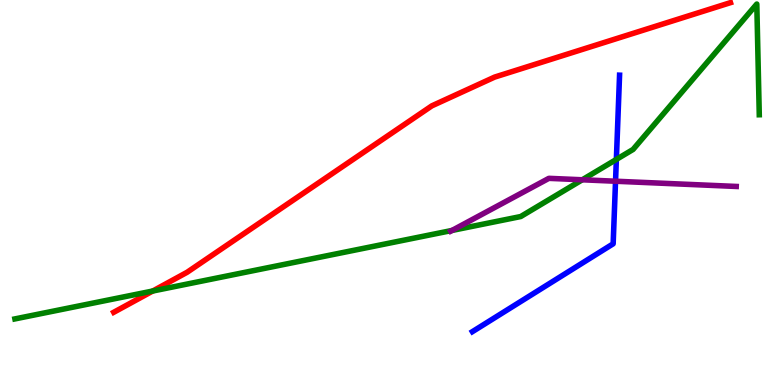[{'lines': ['blue', 'red'], 'intersections': []}, {'lines': ['green', 'red'], 'intersections': [{'x': 1.97, 'y': 2.44}]}, {'lines': ['purple', 'red'], 'intersections': []}, {'lines': ['blue', 'green'], 'intersections': [{'x': 7.95, 'y': 5.86}]}, {'lines': ['blue', 'purple'], 'intersections': [{'x': 7.94, 'y': 5.29}]}, {'lines': ['green', 'purple'], 'intersections': [{'x': 5.83, 'y': 4.01}, {'x': 7.51, 'y': 5.33}]}]